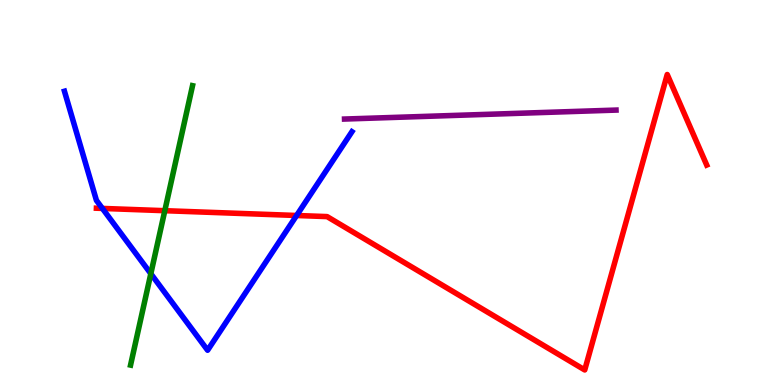[{'lines': ['blue', 'red'], 'intersections': [{'x': 1.32, 'y': 4.59}, {'x': 3.83, 'y': 4.4}]}, {'lines': ['green', 'red'], 'intersections': [{'x': 2.13, 'y': 4.53}]}, {'lines': ['purple', 'red'], 'intersections': []}, {'lines': ['blue', 'green'], 'intersections': [{'x': 1.95, 'y': 2.89}]}, {'lines': ['blue', 'purple'], 'intersections': []}, {'lines': ['green', 'purple'], 'intersections': []}]